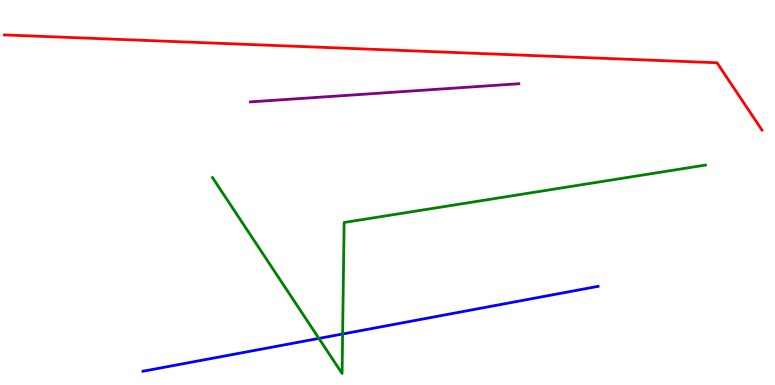[{'lines': ['blue', 'red'], 'intersections': []}, {'lines': ['green', 'red'], 'intersections': []}, {'lines': ['purple', 'red'], 'intersections': []}, {'lines': ['blue', 'green'], 'intersections': [{'x': 4.11, 'y': 1.21}, {'x': 4.42, 'y': 1.32}]}, {'lines': ['blue', 'purple'], 'intersections': []}, {'lines': ['green', 'purple'], 'intersections': []}]